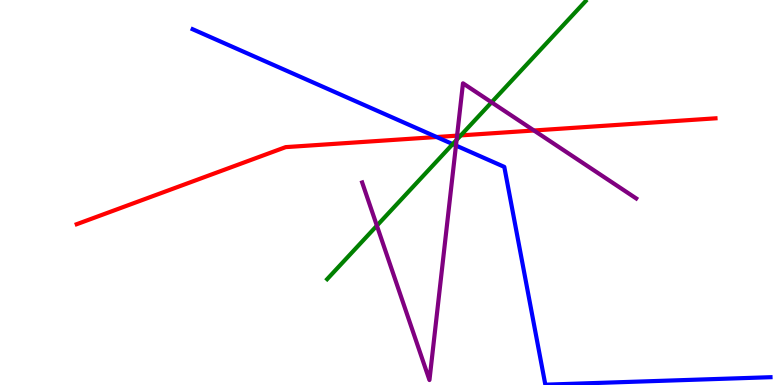[{'lines': ['blue', 'red'], 'intersections': [{'x': 5.63, 'y': 6.44}]}, {'lines': ['green', 'red'], 'intersections': [{'x': 5.95, 'y': 6.48}]}, {'lines': ['purple', 'red'], 'intersections': [{'x': 5.9, 'y': 6.48}, {'x': 6.89, 'y': 6.61}]}, {'lines': ['blue', 'green'], 'intersections': [{'x': 5.84, 'y': 6.26}]}, {'lines': ['blue', 'purple'], 'intersections': [{'x': 5.88, 'y': 6.22}]}, {'lines': ['green', 'purple'], 'intersections': [{'x': 4.86, 'y': 4.14}, {'x': 5.89, 'y': 6.37}, {'x': 6.34, 'y': 7.34}]}]